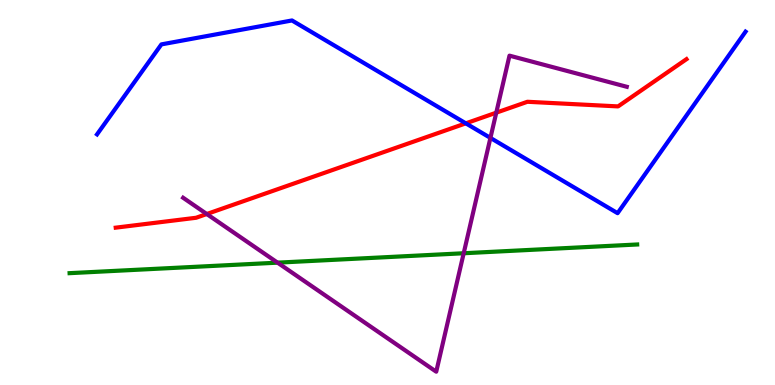[{'lines': ['blue', 'red'], 'intersections': [{'x': 6.01, 'y': 6.8}]}, {'lines': ['green', 'red'], 'intersections': []}, {'lines': ['purple', 'red'], 'intersections': [{'x': 2.67, 'y': 4.44}, {'x': 6.4, 'y': 7.07}]}, {'lines': ['blue', 'green'], 'intersections': []}, {'lines': ['blue', 'purple'], 'intersections': [{'x': 6.33, 'y': 6.42}]}, {'lines': ['green', 'purple'], 'intersections': [{'x': 3.58, 'y': 3.18}, {'x': 5.98, 'y': 3.42}]}]